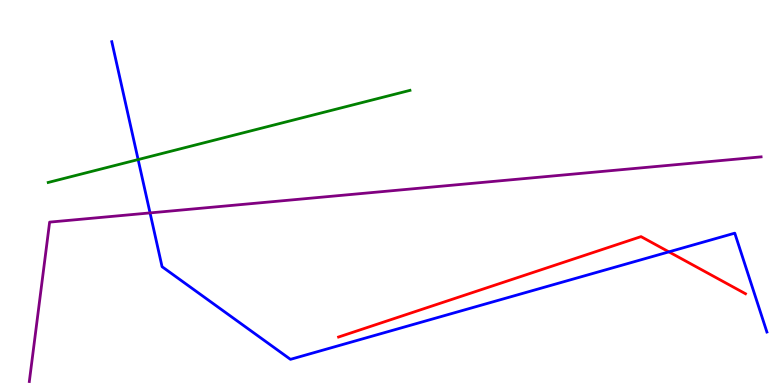[{'lines': ['blue', 'red'], 'intersections': [{'x': 8.63, 'y': 3.46}]}, {'lines': ['green', 'red'], 'intersections': []}, {'lines': ['purple', 'red'], 'intersections': []}, {'lines': ['blue', 'green'], 'intersections': [{'x': 1.78, 'y': 5.86}]}, {'lines': ['blue', 'purple'], 'intersections': [{'x': 1.94, 'y': 4.47}]}, {'lines': ['green', 'purple'], 'intersections': []}]